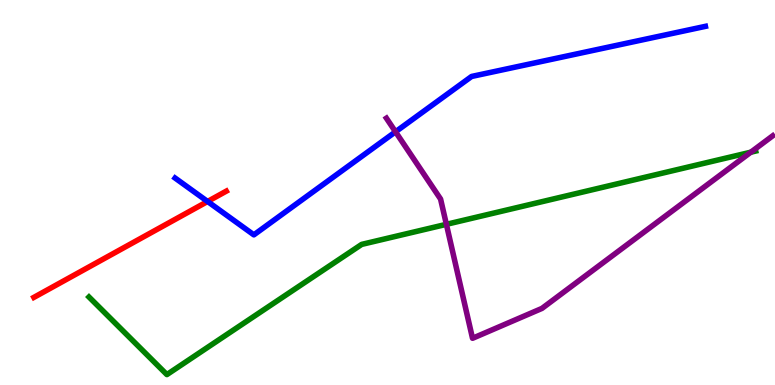[{'lines': ['blue', 'red'], 'intersections': [{'x': 2.68, 'y': 4.77}]}, {'lines': ['green', 'red'], 'intersections': []}, {'lines': ['purple', 'red'], 'intersections': []}, {'lines': ['blue', 'green'], 'intersections': []}, {'lines': ['blue', 'purple'], 'intersections': [{'x': 5.1, 'y': 6.58}]}, {'lines': ['green', 'purple'], 'intersections': [{'x': 5.76, 'y': 4.17}, {'x': 9.69, 'y': 6.05}]}]